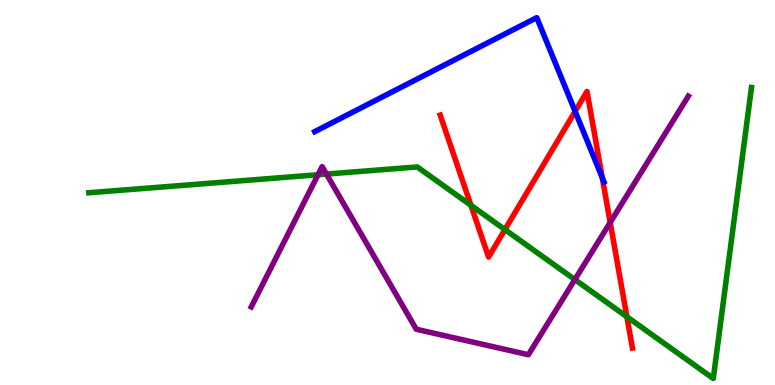[{'lines': ['blue', 'red'], 'intersections': [{'x': 7.42, 'y': 7.11}, {'x': 7.77, 'y': 5.38}]}, {'lines': ['green', 'red'], 'intersections': [{'x': 6.08, 'y': 4.67}, {'x': 6.52, 'y': 4.04}, {'x': 8.09, 'y': 1.77}]}, {'lines': ['purple', 'red'], 'intersections': [{'x': 7.87, 'y': 4.22}]}, {'lines': ['blue', 'green'], 'intersections': []}, {'lines': ['blue', 'purple'], 'intersections': []}, {'lines': ['green', 'purple'], 'intersections': [{'x': 4.1, 'y': 5.46}, {'x': 4.21, 'y': 5.48}, {'x': 7.42, 'y': 2.74}]}]